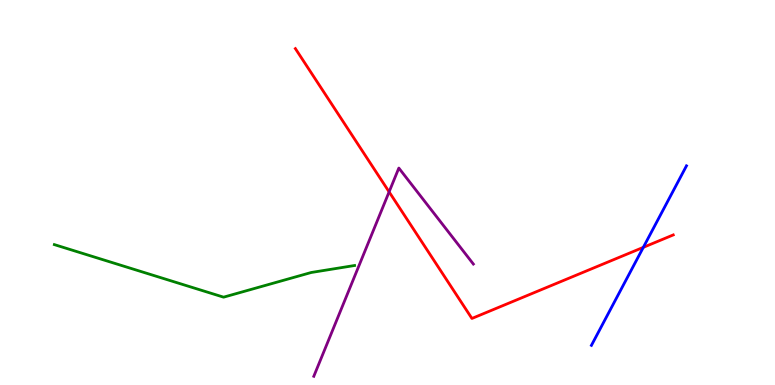[{'lines': ['blue', 'red'], 'intersections': [{'x': 8.3, 'y': 3.58}]}, {'lines': ['green', 'red'], 'intersections': []}, {'lines': ['purple', 'red'], 'intersections': [{'x': 5.02, 'y': 5.02}]}, {'lines': ['blue', 'green'], 'intersections': []}, {'lines': ['blue', 'purple'], 'intersections': []}, {'lines': ['green', 'purple'], 'intersections': []}]